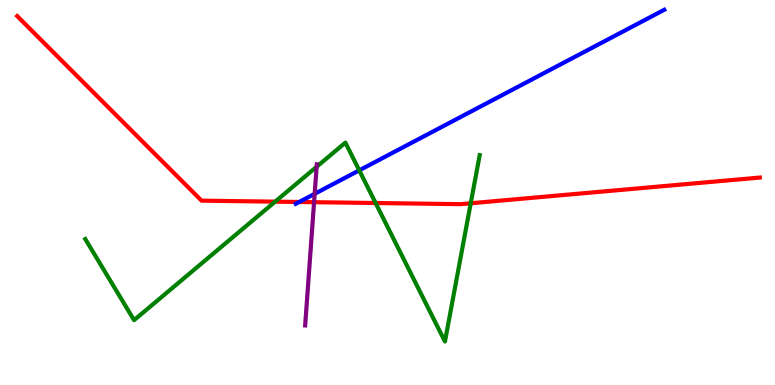[{'lines': ['blue', 'red'], 'intersections': [{'x': 3.86, 'y': 4.75}]}, {'lines': ['green', 'red'], 'intersections': [{'x': 3.55, 'y': 4.76}, {'x': 4.85, 'y': 4.73}, {'x': 6.07, 'y': 4.72}]}, {'lines': ['purple', 'red'], 'intersections': [{'x': 4.05, 'y': 4.75}]}, {'lines': ['blue', 'green'], 'intersections': [{'x': 4.64, 'y': 5.58}]}, {'lines': ['blue', 'purple'], 'intersections': [{'x': 4.06, 'y': 4.97}]}, {'lines': ['green', 'purple'], 'intersections': [{'x': 4.09, 'y': 5.67}]}]